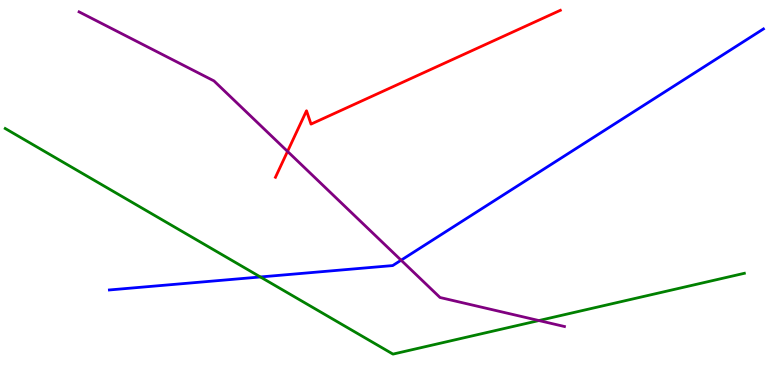[{'lines': ['blue', 'red'], 'intersections': []}, {'lines': ['green', 'red'], 'intersections': []}, {'lines': ['purple', 'red'], 'intersections': [{'x': 3.71, 'y': 6.07}]}, {'lines': ['blue', 'green'], 'intersections': [{'x': 3.36, 'y': 2.81}]}, {'lines': ['blue', 'purple'], 'intersections': [{'x': 5.18, 'y': 3.24}]}, {'lines': ['green', 'purple'], 'intersections': [{'x': 6.95, 'y': 1.67}]}]